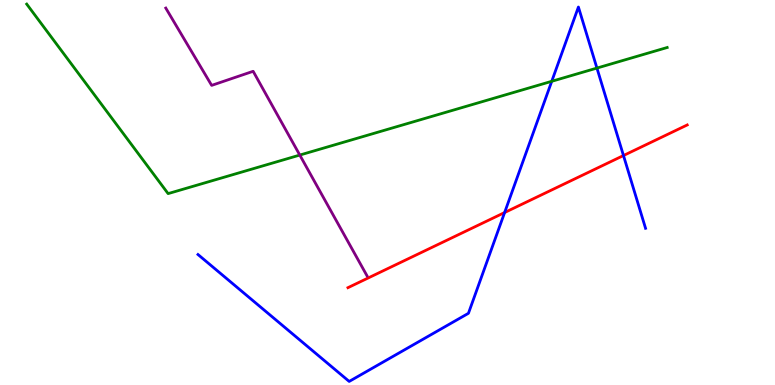[{'lines': ['blue', 'red'], 'intersections': [{'x': 6.51, 'y': 4.48}, {'x': 8.04, 'y': 5.96}]}, {'lines': ['green', 'red'], 'intersections': []}, {'lines': ['purple', 'red'], 'intersections': []}, {'lines': ['blue', 'green'], 'intersections': [{'x': 7.12, 'y': 7.89}, {'x': 7.7, 'y': 8.23}]}, {'lines': ['blue', 'purple'], 'intersections': []}, {'lines': ['green', 'purple'], 'intersections': [{'x': 3.87, 'y': 5.97}]}]